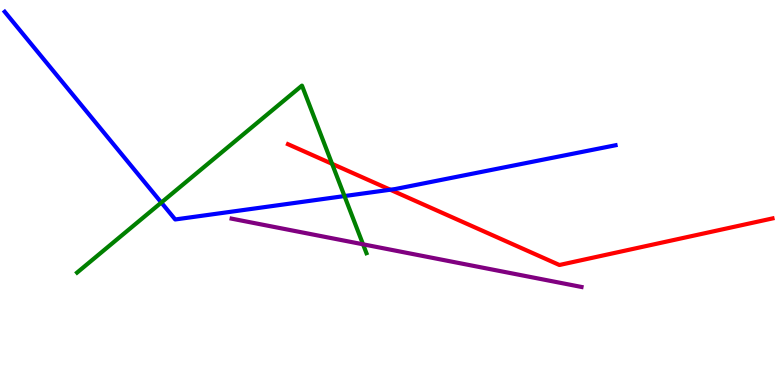[{'lines': ['blue', 'red'], 'intersections': [{'x': 5.04, 'y': 5.07}]}, {'lines': ['green', 'red'], 'intersections': [{'x': 4.28, 'y': 5.74}]}, {'lines': ['purple', 'red'], 'intersections': []}, {'lines': ['blue', 'green'], 'intersections': [{'x': 2.08, 'y': 4.74}, {'x': 4.44, 'y': 4.91}]}, {'lines': ['blue', 'purple'], 'intersections': []}, {'lines': ['green', 'purple'], 'intersections': [{'x': 4.68, 'y': 3.65}]}]